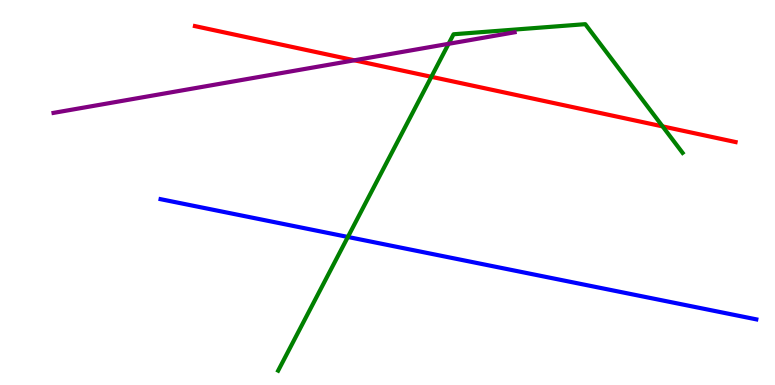[{'lines': ['blue', 'red'], 'intersections': []}, {'lines': ['green', 'red'], 'intersections': [{'x': 5.57, 'y': 8.0}, {'x': 8.55, 'y': 6.72}]}, {'lines': ['purple', 'red'], 'intersections': [{'x': 4.57, 'y': 8.43}]}, {'lines': ['blue', 'green'], 'intersections': [{'x': 4.49, 'y': 3.85}]}, {'lines': ['blue', 'purple'], 'intersections': []}, {'lines': ['green', 'purple'], 'intersections': [{'x': 5.79, 'y': 8.86}]}]